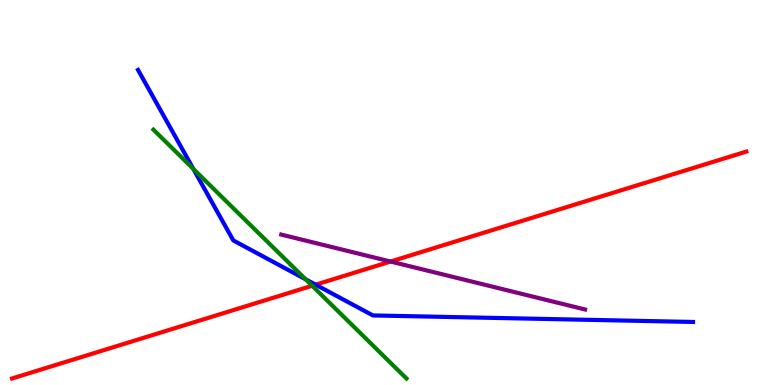[{'lines': ['blue', 'red'], 'intersections': [{'x': 4.07, 'y': 2.61}]}, {'lines': ['green', 'red'], 'intersections': [{'x': 4.03, 'y': 2.58}]}, {'lines': ['purple', 'red'], 'intersections': [{'x': 5.04, 'y': 3.21}]}, {'lines': ['blue', 'green'], 'intersections': [{'x': 2.49, 'y': 5.61}, {'x': 3.94, 'y': 2.75}]}, {'lines': ['blue', 'purple'], 'intersections': []}, {'lines': ['green', 'purple'], 'intersections': []}]